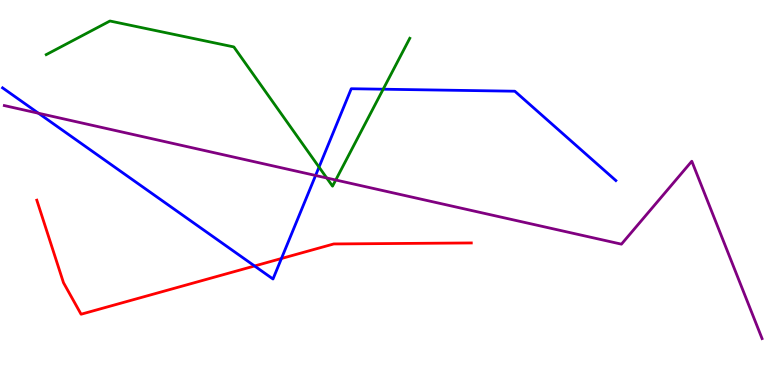[{'lines': ['blue', 'red'], 'intersections': [{'x': 3.28, 'y': 3.09}, {'x': 3.63, 'y': 3.29}]}, {'lines': ['green', 'red'], 'intersections': []}, {'lines': ['purple', 'red'], 'intersections': []}, {'lines': ['blue', 'green'], 'intersections': [{'x': 4.12, 'y': 5.66}, {'x': 4.94, 'y': 7.68}]}, {'lines': ['blue', 'purple'], 'intersections': [{'x': 0.497, 'y': 7.06}, {'x': 4.07, 'y': 5.44}]}, {'lines': ['green', 'purple'], 'intersections': [{'x': 4.22, 'y': 5.38}, {'x': 4.33, 'y': 5.32}]}]